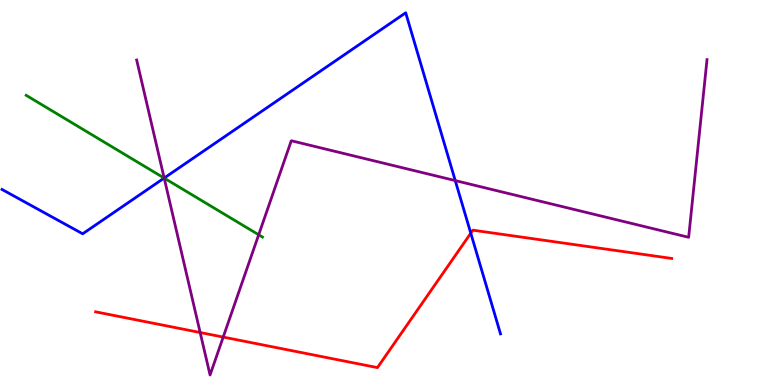[{'lines': ['blue', 'red'], 'intersections': [{'x': 6.07, 'y': 3.94}]}, {'lines': ['green', 'red'], 'intersections': []}, {'lines': ['purple', 'red'], 'intersections': [{'x': 2.58, 'y': 1.36}, {'x': 2.88, 'y': 1.24}]}, {'lines': ['blue', 'green'], 'intersections': [{'x': 2.12, 'y': 5.37}]}, {'lines': ['blue', 'purple'], 'intersections': [{'x': 2.12, 'y': 5.38}, {'x': 5.87, 'y': 5.31}]}, {'lines': ['green', 'purple'], 'intersections': [{'x': 2.12, 'y': 5.37}, {'x': 3.34, 'y': 3.9}]}]